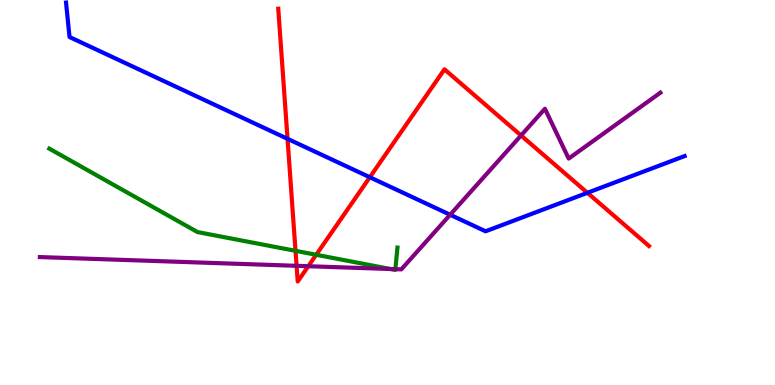[{'lines': ['blue', 'red'], 'intersections': [{'x': 3.71, 'y': 6.39}, {'x': 4.77, 'y': 5.4}, {'x': 7.58, 'y': 4.99}]}, {'lines': ['green', 'red'], 'intersections': [{'x': 3.81, 'y': 3.49}, {'x': 4.08, 'y': 3.38}]}, {'lines': ['purple', 'red'], 'intersections': [{'x': 3.83, 'y': 3.1}, {'x': 3.98, 'y': 3.09}, {'x': 6.72, 'y': 6.48}]}, {'lines': ['blue', 'green'], 'intersections': []}, {'lines': ['blue', 'purple'], 'intersections': [{'x': 5.81, 'y': 4.42}]}, {'lines': ['green', 'purple'], 'intersections': [{'x': 5.04, 'y': 3.01}, {'x': 5.1, 'y': 3.01}]}]